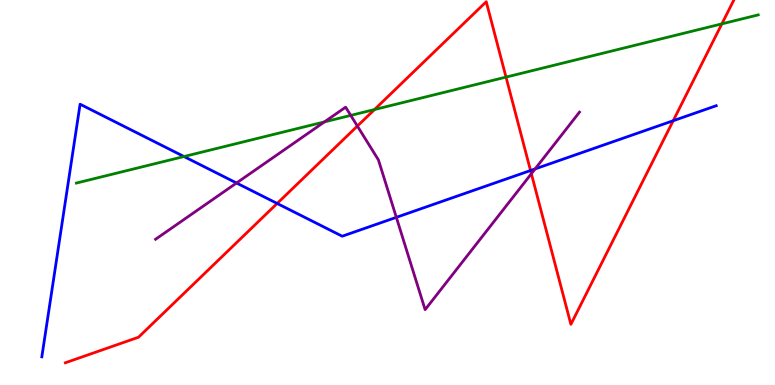[{'lines': ['blue', 'red'], 'intersections': [{'x': 3.58, 'y': 4.72}, {'x': 6.85, 'y': 5.57}, {'x': 8.69, 'y': 6.86}]}, {'lines': ['green', 'red'], 'intersections': [{'x': 4.83, 'y': 7.15}, {'x': 6.53, 'y': 8.0}, {'x': 9.31, 'y': 9.38}]}, {'lines': ['purple', 'red'], 'intersections': [{'x': 4.61, 'y': 6.73}, {'x': 6.86, 'y': 5.49}]}, {'lines': ['blue', 'green'], 'intersections': [{'x': 2.37, 'y': 5.93}]}, {'lines': ['blue', 'purple'], 'intersections': [{'x': 3.05, 'y': 5.25}, {'x': 5.11, 'y': 4.35}, {'x': 6.9, 'y': 5.61}]}, {'lines': ['green', 'purple'], 'intersections': [{'x': 4.19, 'y': 6.83}, {'x': 4.53, 'y': 7.0}]}]